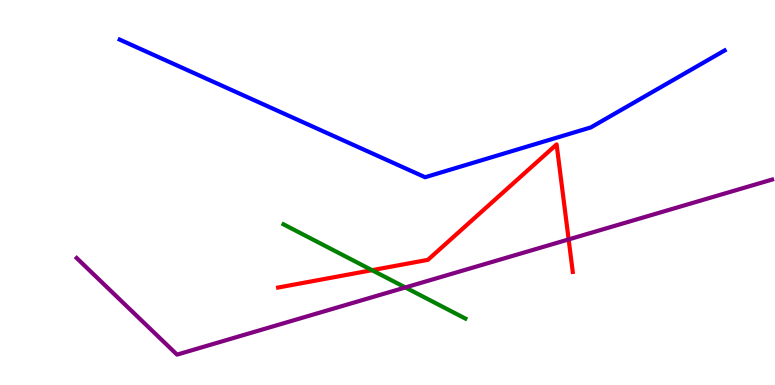[{'lines': ['blue', 'red'], 'intersections': []}, {'lines': ['green', 'red'], 'intersections': [{'x': 4.8, 'y': 2.98}]}, {'lines': ['purple', 'red'], 'intersections': [{'x': 7.34, 'y': 3.78}]}, {'lines': ['blue', 'green'], 'intersections': []}, {'lines': ['blue', 'purple'], 'intersections': []}, {'lines': ['green', 'purple'], 'intersections': [{'x': 5.23, 'y': 2.53}]}]